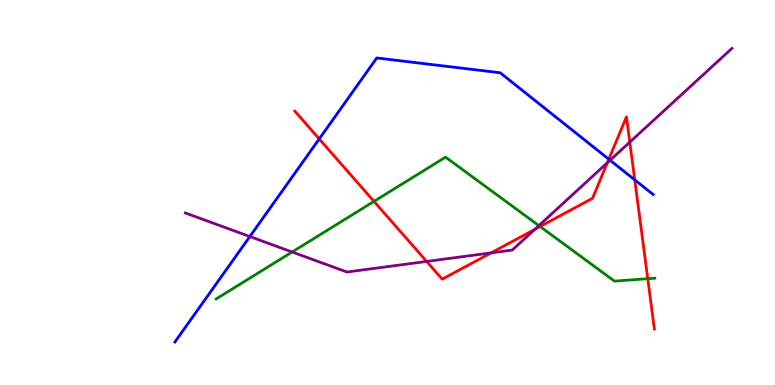[{'lines': ['blue', 'red'], 'intersections': [{'x': 4.12, 'y': 6.39}, {'x': 7.86, 'y': 5.86}, {'x': 8.19, 'y': 5.33}]}, {'lines': ['green', 'red'], 'intersections': [{'x': 4.83, 'y': 4.77}, {'x': 6.97, 'y': 4.12}, {'x': 8.36, 'y': 2.76}]}, {'lines': ['purple', 'red'], 'intersections': [{'x': 5.51, 'y': 3.21}, {'x': 6.34, 'y': 3.43}, {'x': 6.9, 'y': 4.04}, {'x': 7.84, 'y': 5.77}, {'x': 8.13, 'y': 6.31}]}, {'lines': ['blue', 'green'], 'intersections': []}, {'lines': ['blue', 'purple'], 'intersections': [{'x': 3.22, 'y': 3.86}, {'x': 7.87, 'y': 5.84}]}, {'lines': ['green', 'purple'], 'intersections': [{'x': 3.77, 'y': 3.45}, {'x': 6.95, 'y': 4.14}]}]